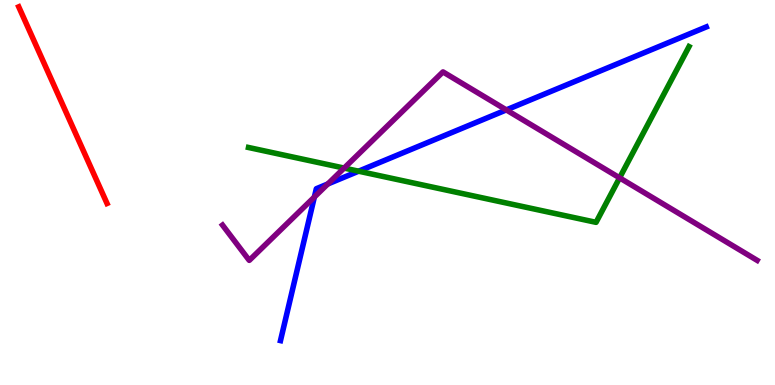[{'lines': ['blue', 'red'], 'intersections': []}, {'lines': ['green', 'red'], 'intersections': []}, {'lines': ['purple', 'red'], 'intersections': []}, {'lines': ['blue', 'green'], 'intersections': [{'x': 4.63, 'y': 5.55}]}, {'lines': ['blue', 'purple'], 'intersections': [{'x': 4.06, 'y': 4.88}, {'x': 4.23, 'y': 5.22}, {'x': 6.53, 'y': 7.15}]}, {'lines': ['green', 'purple'], 'intersections': [{'x': 4.44, 'y': 5.63}, {'x': 7.99, 'y': 5.38}]}]